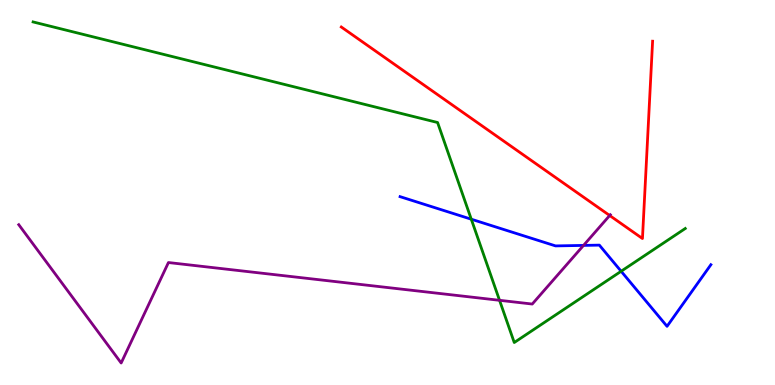[{'lines': ['blue', 'red'], 'intersections': []}, {'lines': ['green', 'red'], 'intersections': []}, {'lines': ['purple', 'red'], 'intersections': [{'x': 7.87, 'y': 4.4}]}, {'lines': ['blue', 'green'], 'intersections': [{'x': 6.08, 'y': 4.31}, {'x': 8.01, 'y': 2.95}]}, {'lines': ['blue', 'purple'], 'intersections': [{'x': 7.53, 'y': 3.63}]}, {'lines': ['green', 'purple'], 'intersections': [{'x': 6.45, 'y': 2.2}]}]